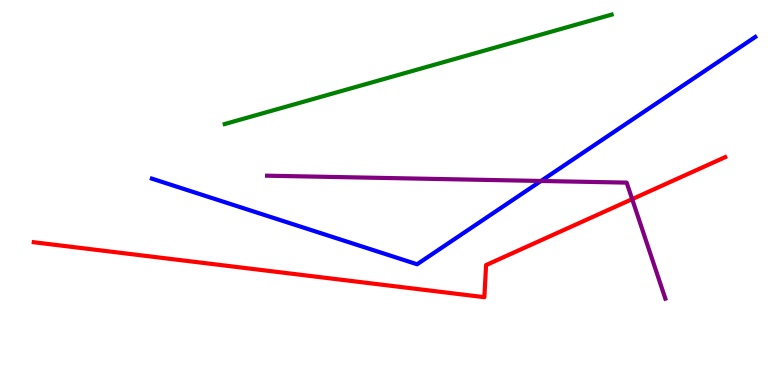[{'lines': ['blue', 'red'], 'intersections': []}, {'lines': ['green', 'red'], 'intersections': []}, {'lines': ['purple', 'red'], 'intersections': [{'x': 8.16, 'y': 4.83}]}, {'lines': ['blue', 'green'], 'intersections': []}, {'lines': ['blue', 'purple'], 'intersections': [{'x': 6.98, 'y': 5.3}]}, {'lines': ['green', 'purple'], 'intersections': []}]